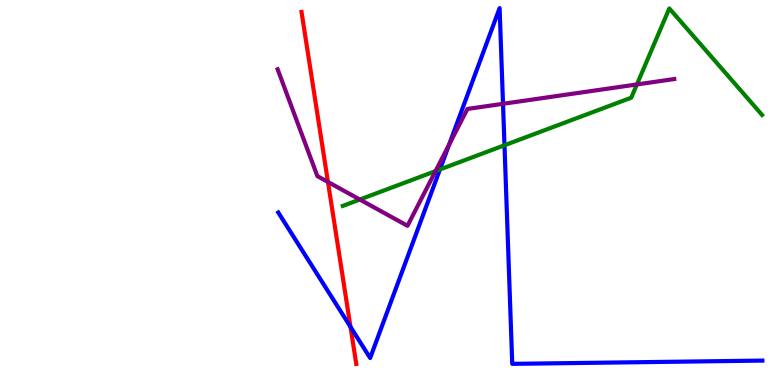[{'lines': ['blue', 'red'], 'intersections': [{'x': 4.52, 'y': 1.51}]}, {'lines': ['green', 'red'], 'intersections': []}, {'lines': ['purple', 'red'], 'intersections': [{'x': 4.23, 'y': 5.27}]}, {'lines': ['blue', 'green'], 'intersections': [{'x': 5.68, 'y': 5.6}, {'x': 6.51, 'y': 6.23}]}, {'lines': ['blue', 'purple'], 'intersections': [{'x': 5.8, 'y': 6.24}, {'x': 6.49, 'y': 7.3}]}, {'lines': ['green', 'purple'], 'intersections': [{'x': 4.64, 'y': 4.82}, {'x': 5.62, 'y': 5.56}, {'x': 8.22, 'y': 7.81}]}]